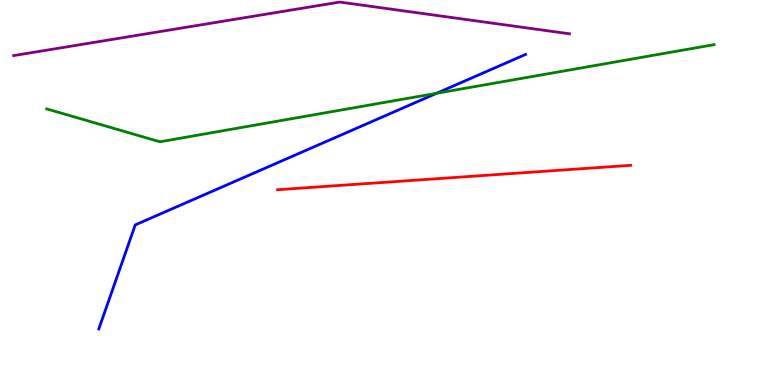[{'lines': ['blue', 'red'], 'intersections': []}, {'lines': ['green', 'red'], 'intersections': []}, {'lines': ['purple', 'red'], 'intersections': []}, {'lines': ['blue', 'green'], 'intersections': [{'x': 5.63, 'y': 7.58}]}, {'lines': ['blue', 'purple'], 'intersections': []}, {'lines': ['green', 'purple'], 'intersections': []}]